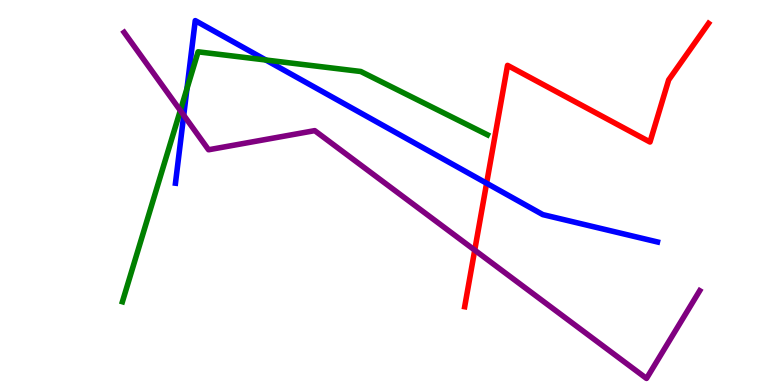[{'lines': ['blue', 'red'], 'intersections': [{'x': 6.28, 'y': 5.24}]}, {'lines': ['green', 'red'], 'intersections': []}, {'lines': ['purple', 'red'], 'intersections': [{'x': 6.13, 'y': 3.5}]}, {'lines': ['blue', 'green'], 'intersections': [{'x': 2.41, 'y': 7.7}, {'x': 3.43, 'y': 8.44}]}, {'lines': ['blue', 'purple'], 'intersections': [{'x': 2.37, 'y': 7.01}]}, {'lines': ['green', 'purple'], 'intersections': [{'x': 2.33, 'y': 7.13}]}]